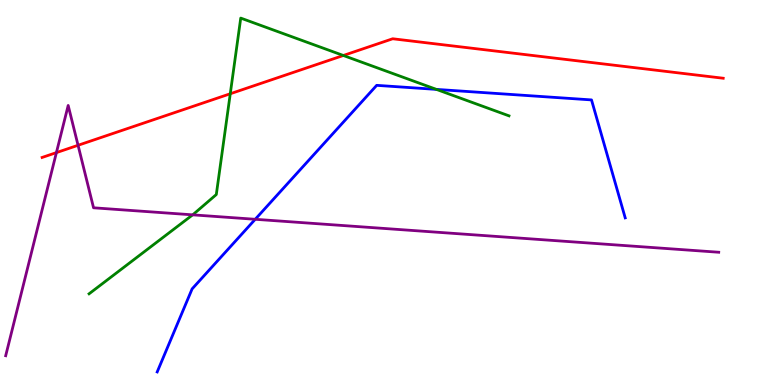[{'lines': ['blue', 'red'], 'intersections': []}, {'lines': ['green', 'red'], 'intersections': [{'x': 2.97, 'y': 7.56}, {'x': 4.43, 'y': 8.56}]}, {'lines': ['purple', 'red'], 'intersections': [{'x': 0.728, 'y': 6.04}, {'x': 1.01, 'y': 6.23}]}, {'lines': ['blue', 'green'], 'intersections': [{'x': 5.63, 'y': 7.68}]}, {'lines': ['blue', 'purple'], 'intersections': [{'x': 3.29, 'y': 4.3}]}, {'lines': ['green', 'purple'], 'intersections': [{'x': 2.49, 'y': 4.42}]}]